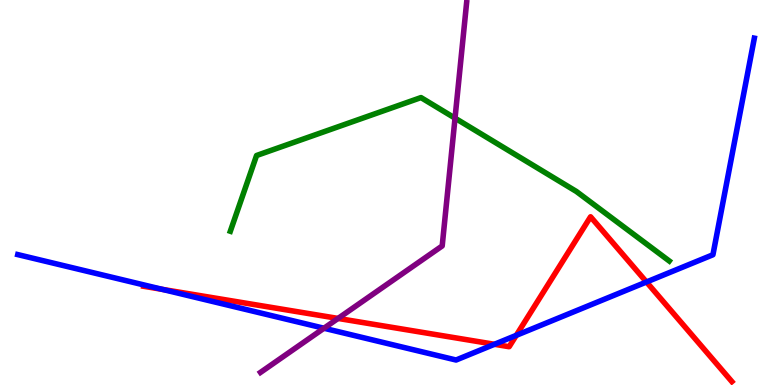[{'lines': ['blue', 'red'], 'intersections': [{'x': 2.09, 'y': 2.48}, {'x': 6.38, 'y': 1.06}, {'x': 6.66, 'y': 1.29}, {'x': 8.34, 'y': 2.68}]}, {'lines': ['green', 'red'], 'intersections': []}, {'lines': ['purple', 'red'], 'intersections': [{'x': 4.36, 'y': 1.73}]}, {'lines': ['blue', 'green'], 'intersections': []}, {'lines': ['blue', 'purple'], 'intersections': [{'x': 4.18, 'y': 1.47}]}, {'lines': ['green', 'purple'], 'intersections': [{'x': 5.87, 'y': 6.93}]}]